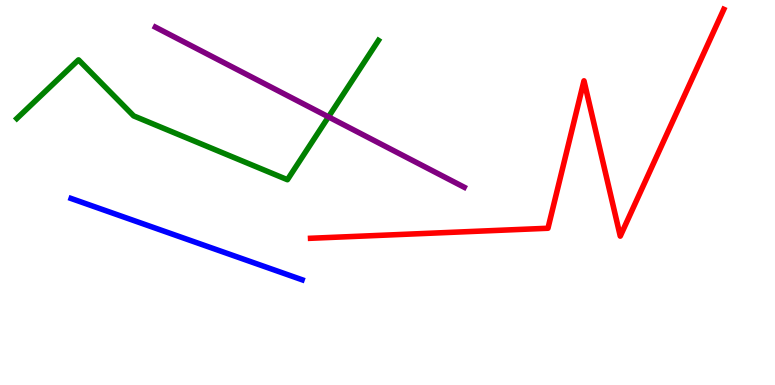[{'lines': ['blue', 'red'], 'intersections': []}, {'lines': ['green', 'red'], 'intersections': []}, {'lines': ['purple', 'red'], 'intersections': []}, {'lines': ['blue', 'green'], 'intersections': []}, {'lines': ['blue', 'purple'], 'intersections': []}, {'lines': ['green', 'purple'], 'intersections': [{'x': 4.24, 'y': 6.96}]}]